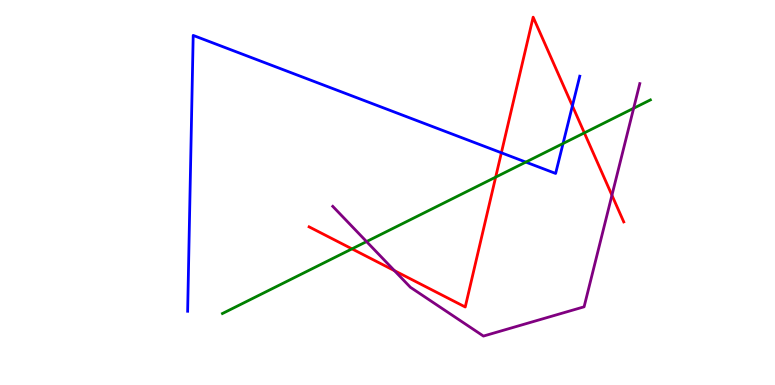[{'lines': ['blue', 'red'], 'intersections': [{'x': 6.47, 'y': 6.03}, {'x': 7.39, 'y': 7.25}]}, {'lines': ['green', 'red'], 'intersections': [{'x': 4.54, 'y': 3.54}, {'x': 6.4, 'y': 5.4}, {'x': 7.54, 'y': 6.55}]}, {'lines': ['purple', 'red'], 'intersections': [{'x': 5.09, 'y': 2.97}, {'x': 7.9, 'y': 4.93}]}, {'lines': ['blue', 'green'], 'intersections': [{'x': 6.78, 'y': 5.79}, {'x': 7.27, 'y': 6.27}]}, {'lines': ['blue', 'purple'], 'intersections': []}, {'lines': ['green', 'purple'], 'intersections': [{'x': 4.73, 'y': 3.73}, {'x': 8.18, 'y': 7.19}]}]